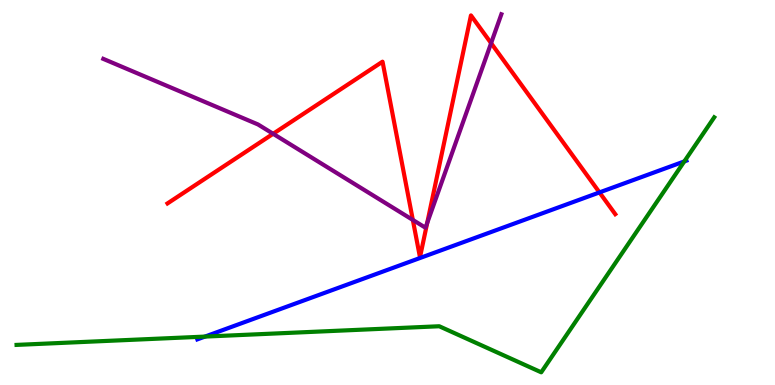[{'lines': ['blue', 'red'], 'intersections': [{'x': 7.74, 'y': 5.0}]}, {'lines': ['green', 'red'], 'intersections': []}, {'lines': ['purple', 'red'], 'intersections': [{'x': 3.52, 'y': 6.52}, {'x': 5.33, 'y': 4.29}, {'x': 5.51, 'y': 4.21}, {'x': 6.34, 'y': 8.88}]}, {'lines': ['blue', 'green'], 'intersections': [{'x': 2.64, 'y': 1.26}, {'x': 8.83, 'y': 5.81}]}, {'lines': ['blue', 'purple'], 'intersections': []}, {'lines': ['green', 'purple'], 'intersections': []}]